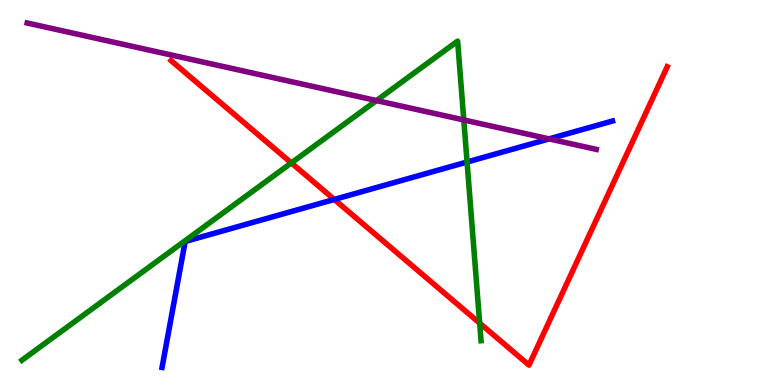[{'lines': ['blue', 'red'], 'intersections': [{'x': 4.31, 'y': 4.82}]}, {'lines': ['green', 'red'], 'intersections': [{'x': 3.76, 'y': 5.77}, {'x': 6.19, 'y': 1.61}]}, {'lines': ['purple', 'red'], 'intersections': []}, {'lines': ['blue', 'green'], 'intersections': [{'x': 6.03, 'y': 5.79}]}, {'lines': ['blue', 'purple'], 'intersections': [{'x': 7.08, 'y': 6.39}]}, {'lines': ['green', 'purple'], 'intersections': [{'x': 4.86, 'y': 7.39}, {'x': 5.98, 'y': 6.88}]}]